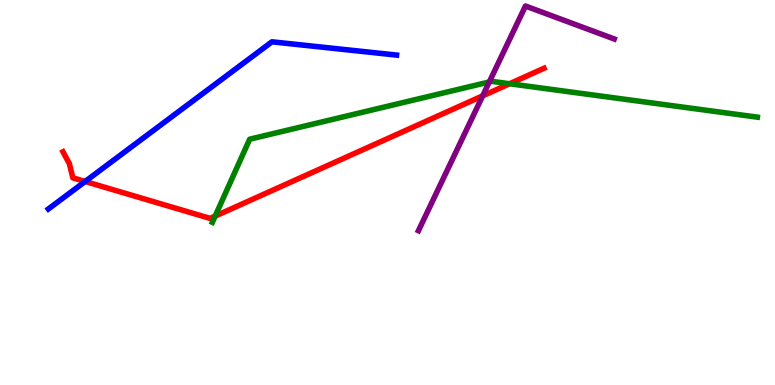[{'lines': ['blue', 'red'], 'intersections': [{'x': 1.1, 'y': 5.29}]}, {'lines': ['green', 'red'], 'intersections': [{'x': 2.78, 'y': 4.39}, {'x': 6.58, 'y': 7.82}]}, {'lines': ['purple', 'red'], 'intersections': [{'x': 6.23, 'y': 7.51}]}, {'lines': ['blue', 'green'], 'intersections': []}, {'lines': ['blue', 'purple'], 'intersections': []}, {'lines': ['green', 'purple'], 'intersections': [{'x': 6.31, 'y': 7.87}]}]